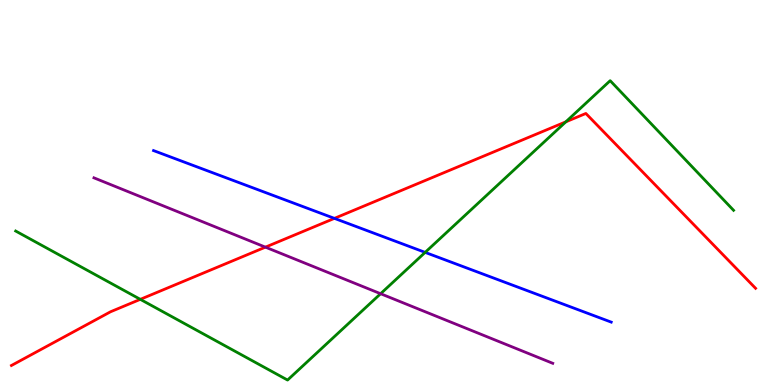[{'lines': ['blue', 'red'], 'intersections': [{'x': 4.32, 'y': 4.33}]}, {'lines': ['green', 'red'], 'intersections': [{'x': 1.81, 'y': 2.22}, {'x': 7.3, 'y': 6.84}]}, {'lines': ['purple', 'red'], 'intersections': [{'x': 3.42, 'y': 3.58}]}, {'lines': ['blue', 'green'], 'intersections': [{'x': 5.49, 'y': 3.44}]}, {'lines': ['blue', 'purple'], 'intersections': []}, {'lines': ['green', 'purple'], 'intersections': [{'x': 4.91, 'y': 2.37}]}]